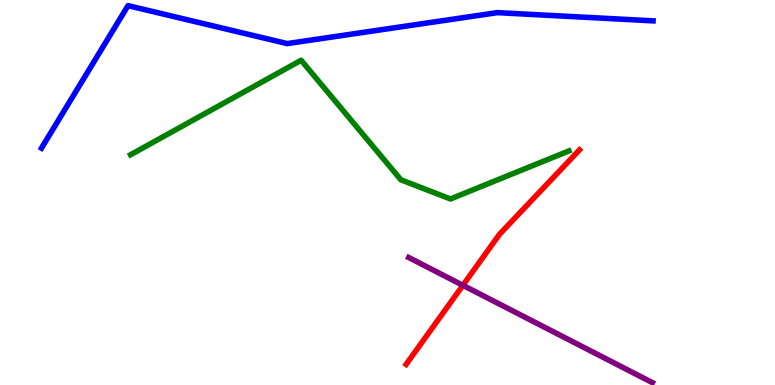[{'lines': ['blue', 'red'], 'intersections': []}, {'lines': ['green', 'red'], 'intersections': []}, {'lines': ['purple', 'red'], 'intersections': [{'x': 5.97, 'y': 2.59}]}, {'lines': ['blue', 'green'], 'intersections': []}, {'lines': ['blue', 'purple'], 'intersections': []}, {'lines': ['green', 'purple'], 'intersections': []}]